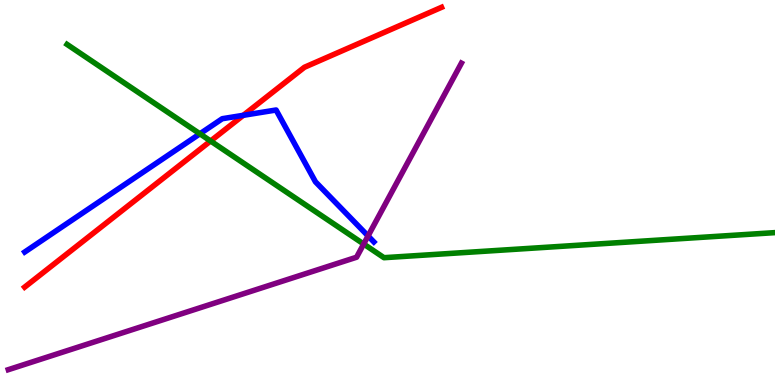[{'lines': ['blue', 'red'], 'intersections': [{'x': 3.14, 'y': 7.0}]}, {'lines': ['green', 'red'], 'intersections': [{'x': 2.72, 'y': 6.34}]}, {'lines': ['purple', 'red'], 'intersections': []}, {'lines': ['blue', 'green'], 'intersections': [{'x': 2.58, 'y': 6.52}]}, {'lines': ['blue', 'purple'], 'intersections': [{'x': 4.75, 'y': 3.87}]}, {'lines': ['green', 'purple'], 'intersections': [{'x': 4.69, 'y': 3.66}]}]